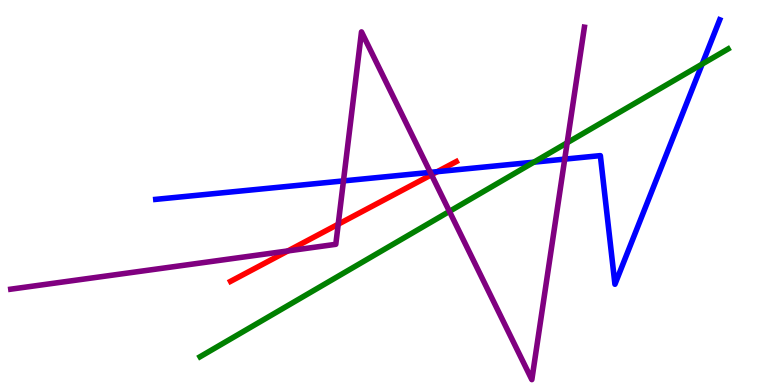[{'lines': ['blue', 'red'], 'intersections': [{'x': 5.64, 'y': 5.54}]}, {'lines': ['green', 'red'], 'intersections': []}, {'lines': ['purple', 'red'], 'intersections': [{'x': 3.71, 'y': 3.48}, {'x': 4.36, 'y': 4.18}, {'x': 5.57, 'y': 5.46}]}, {'lines': ['blue', 'green'], 'intersections': [{'x': 6.89, 'y': 5.79}, {'x': 9.06, 'y': 8.34}]}, {'lines': ['blue', 'purple'], 'intersections': [{'x': 4.43, 'y': 5.3}, {'x': 5.55, 'y': 5.52}, {'x': 7.29, 'y': 5.87}]}, {'lines': ['green', 'purple'], 'intersections': [{'x': 5.8, 'y': 4.51}, {'x': 7.32, 'y': 6.29}]}]